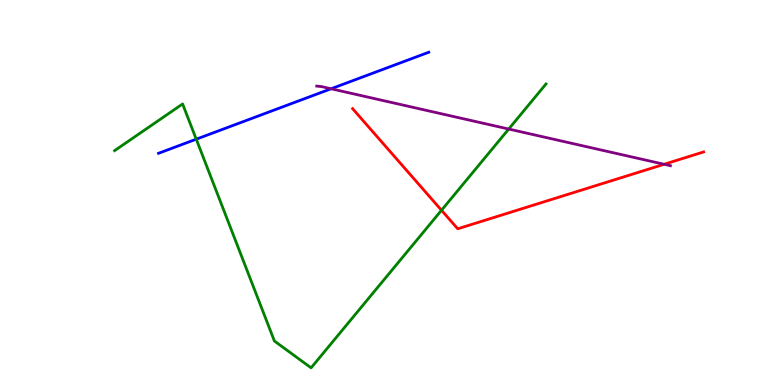[{'lines': ['blue', 'red'], 'intersections': []}, {'lines': ['green', 'red'], 'intersections': [{'x': 5.7, 'y': 4.54}]}, {'lines': ['purple', 'red'], 'intersections': [{'x': 8.57, 'y': 5.73}]}, {'lines': ['blue', 'green'], 'intersections': [{'x': 2.53, 'y': 6.38}]}, {'lines': ['blue', 'purple'], 'intersections': [{'x': 4.27, 'y': 7.69}]}, {'lines': ['green', 'purple'], 'intersections': [{'x': 6.56, 'y': 6.65}]}]